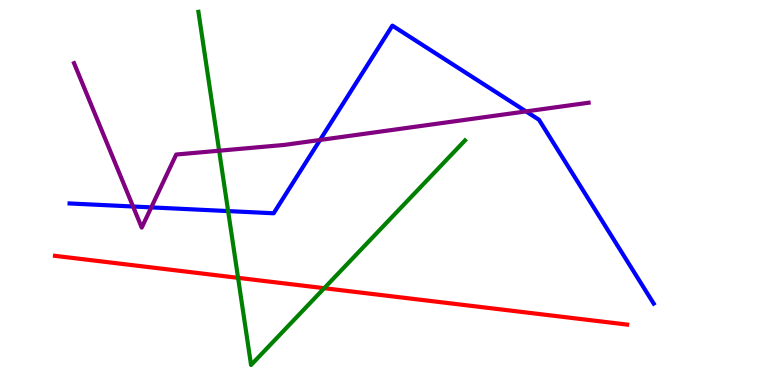[{'lines': ['blue', 'red'], 'intersections': []}, {'lines': ['green', 'red'], 'intersections': [{'x': 3.07, 'y': 2.78}, {'x': 4.18, 'y': 2.51}]}, {'lines': ['purple', 'red'], 'intersections': []}, {'lines': ['blue', 'green'], 'intersections': [{'x': 2.94, 'y': 4.52}]}, {'lines': ['blue', 'purple'], 'intersections': [{'x': 1.72, 'y': 4.64}, {'x': 1.95, 'y': 4.61}, {'x': 4.13, 'y': 6.36}, {'x': 6.79, 'y': 7.11}]}, {'lines': ['green', 'purple'], 'intersections': [{'x': 2.83, 'y': 6.09}]}]